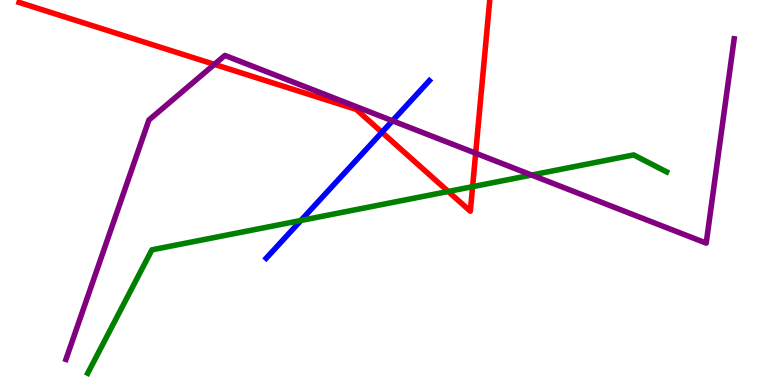[{'lines': ['blue', 'red'], 'intersections': [{'x': 4.93, 'y': 6.56}]}, {'lines': ['green', 'red'], 'intersections': [{'x': 5.78, 'y': 5.03}, {'x': 6.1, 'y': 5.15}]}, {'lines': ['purple', 'red'], 'intersections': [{'x': 2.77, 'y': 8.33}, {'x': 6.14, 'y': 6.02}]}, {'lines': ['blue', 'green'], 'intersections': [{'x': 3.88, 'y': 4.27}]}, {'lines': ['blue', 'purple'], 'intersections': [{'x': 5.06, 'y': 6.86}]}, {'lines': ['green', 'purple'], 'intersections': [{'x': 6.86, 'y': 5.45}]}]